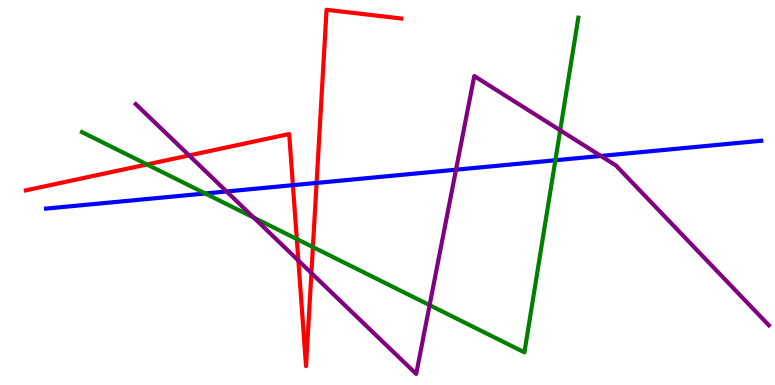[{'lines': ['blue', 'red'], 'intersections': [{'x': 3.78, 'y': 5.19}, {'x': 4.09, 'y': 5.25}]}, {'lines': ['green', 'red'], 'intersections': [{'x': 1.9, 'y': 5.73}, {'x': 3.83, 'y': 3.79}, {'x': 4.04, 'y': 3.58}]}, {'lines': ['purple', 'red'], 'intersections': [{'x': 2.44, 'y': 5.96}, {'x': 3.85, 'y': 3.23}, {'x': 4.02, 'y': 2.91}]}, {'lines': ['blue', 'green'], 'intersections': [{'x': 2.65, 'y': 4.97}, {'x': 7.17, 'y': 5.84}]}, {'lines': ['blue', 'purple'], 'intersections': [{'x': 2.92, 'y': 5.03}, {'x': 5.88, 'y': 5.59}, {'x': 7.75, 'y': 5.95}]}, {'lines': ['green', 'purple'], 'intersections': [{'x': 3.27, 'y': 4.35}, {'x': 5.54, 'y': 2.07}, {'x': 7.23, 'y': 6.62}]}]